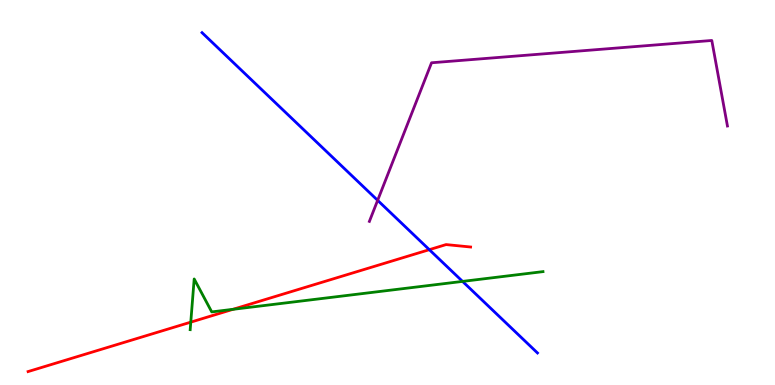[{'lines': ['blue', 'red'], 'intersections': [{'x': 5.54, 'y': 3.51}]}, {'lines': ['green', 'red'], 'intersections': [{'x': 2.46, 'y': 1.63}, {'x': 3.01, 'y': 1.97}]}, {'lines': ['purple', 'red'], 'intersections': []}, {'lines': ['blue', 'green'], 'intersections': [{'x': 5.97, 'y': 2.69}]}, {'lines': ['blue', 'purple'], 'intersections': [{'x': 4.87, 'y': 4.8}]}, {'lines': ['green', 'purple'], 'intersections': []}]